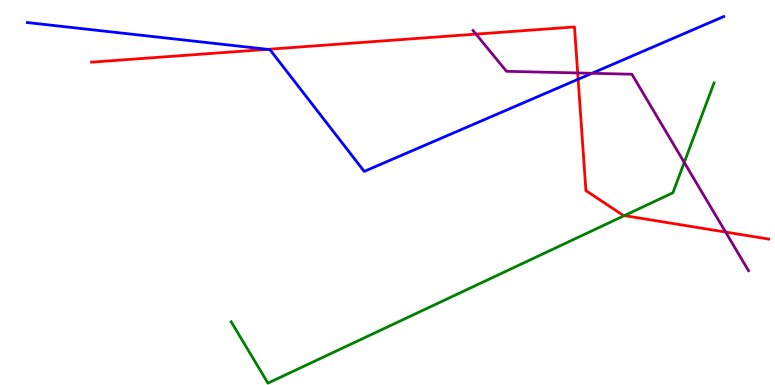[{'lines': ['blue', 'red'], 'intersections': [{'x': 3.45, 'y': 8.72}, {'x': 7.46, 'y': 7.94}]}, {'lines': ['green', 'red'], 'intersections': [{'x': 8.06, 'y': 4.4}]}, {'lines': ['purple', 'red'], 'intersections': [{'x': 6.14, 'y': 9.11}, {'x': 7.45, 'y': 8.1}, {'x': 9.36, 'y': 3.97}]}, {'lines': ['blue', 'green'], 'intersections': []}, {'lines': ['blue', 'purple'], 'intersections': [{'x': 7.64, 'y': 8.1}]}, {'lines': ['green', 'purple'], 'intersections': [{'x': 8.83, 'y': 5.78}]}]